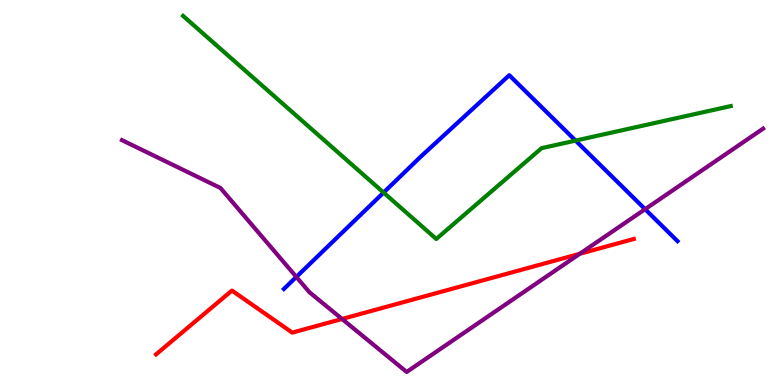[{'lines': ['blue', 'red'], 'intersections': []}, {'lines': ['green', 'red'], 'intersections': []}, {'lines': ['purple', 'red'], 'intersections': [{'x': 4.41, 'y': 1.71}, {'x': 7.48, 'y': 3.41}]}, {'lines': ['blue', 'green'], 'intersections': [{'x': 4.95, 'y': 5.0}, {'x': 7.43, 'y': 6.35}]}, {'lines': ['blue', 'purple'], 'intersections': [{'x': 3.82, 'y': 2.81}, {'x': 8.32, 'y': 4.57}]}, {'lines': ['green', 'purple'], 'intersections': []}]